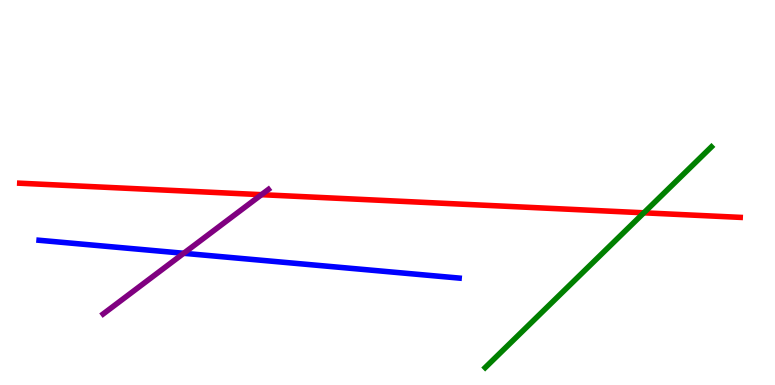[{'lines': ['blue', 'red'], 'intersections': []}, {'lines': ['green', 'red'], 'intersections': [{'x': 8.31, 'y': 4.47}]}, {'lines': ['purple', 'red'], 'intersections': [{'x': 3.37, 'y': 4.94}]}, {'lines': ['blue', 'green'], 'intersections': []}, {'lines': ['blue', 'purple'], 'intersections': [{'x': 2.37, 'y': 3.42}]}, {'lines': ['green', 'purple'], 'intersections': []}]